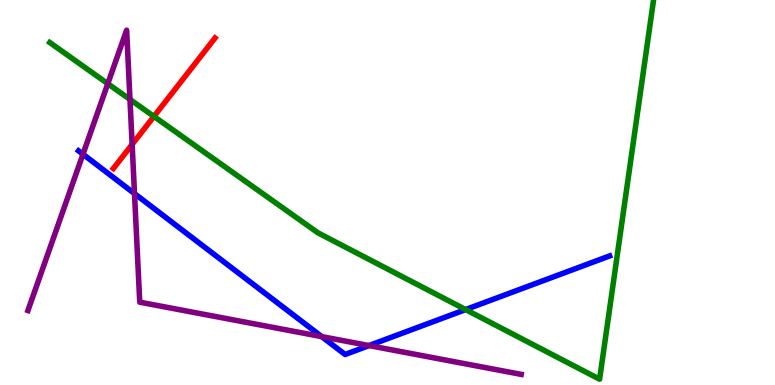[{'lines': ['blue', 'red'], 'intersections': []}, {'lines': ['green', 'red'], 'intersections': [{'x': 1.99, 'y': 6.98}]}, {'lines': ['purple', 'red'], 'intersections': [{'x': 1.71, 'y': 6.25}]}, {'lines': ['blue', 'green'], 'intersections': [{'x': 6.01, 'y': 1.96}]}, {'lines': ['blue', 'purple'], 'intersections': [{'x': 1.07, 'y': 5.99}, {'x': 1.74, 'y': 4.97}, {'x': 4.15, 'y': 1.26}, {'x': 4.76, 'y': 1.02}]}, {'lines': ['green', 'purple'], 'intersections': [{'x': 1.39, 'y': 7.83}, {'x': 1.68, 'y': 7.42}]}]